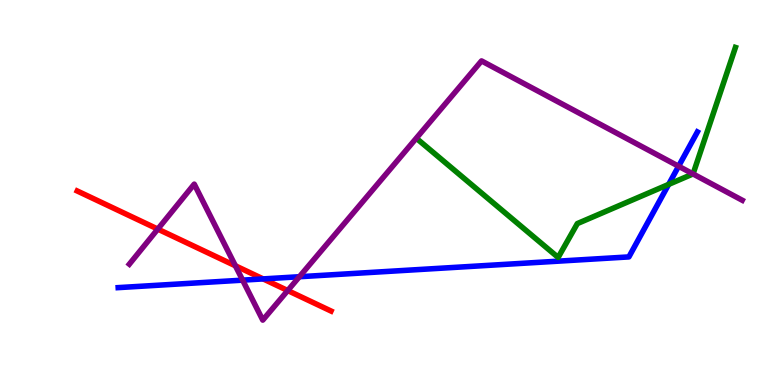[{'lines': ['blue', 'red'], 'intersections': [{'x': 3.4, 'y': 2.76}]}, {'lines': ['green', 'red'], 'intersections': []}, {'lines': ['purple', 'red'], 'intersections': [{'x': 2.04, 'y': 4.05}, {'x': 3.04, 'y': 3.1}, {'x': 3.71, 'y': 2.45}]}, {'lines': ['blue', 'green'], 'intersections': [{'x': 8.63, 'y': 5.21}]}, {'lines': ['blue', 'purple'], 'intersections': [{'x': 3.13, 'y': 2.72}, {'x': 3.86, 'y': 2.81}, {'x': 8.76, 'y': 5.68}]}, {'lines': ['green', 'purple'], 'intersections': [{'x': 8.94, 'y': 5.48}]}]